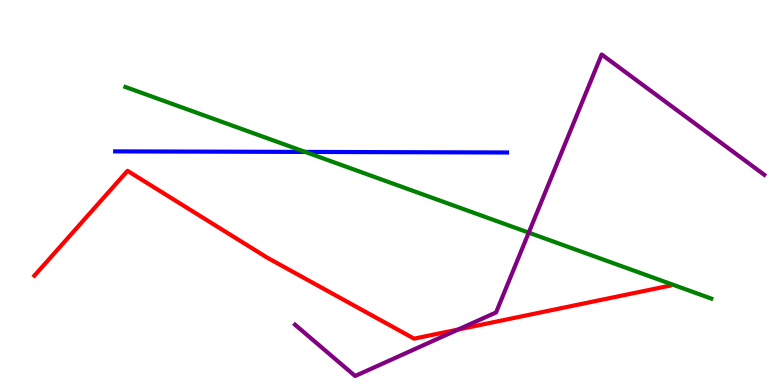[{'lines': ['blue', 'red'], 'intersections': []}, {'lines': ['green', 'red'], 'intersections': []}, {'lines': ['purple', 'red'], 'intersections': [{'x': 5.91, 'y': 1.44}]}, {'lines': ['blue', 'green'], 'intersections': [{'x': 3.94, 'y': 6.05}]}, {'lines': ['blue', 'purple'], 'intersections': []}, {'lines': ['green', 'purple'], 'intersections': [{'x': 6.82, 'y': 3.96}]}]